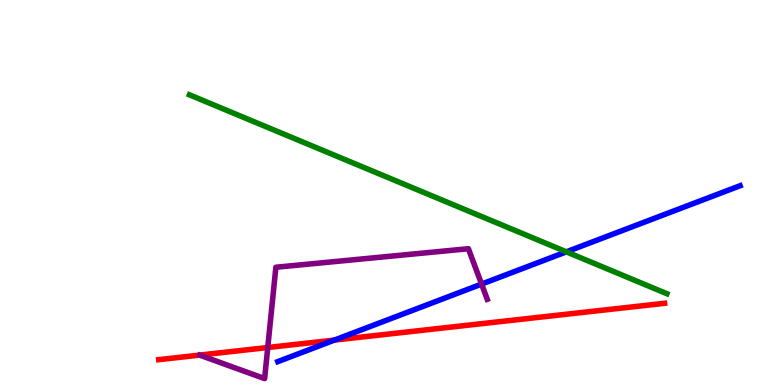[{'lines': ['blue', 'red'], 'intersections': [{'x': 4.32, 'y': 1.17}]}, {'lines': ['green', 'red'], 'intersections': []}, {'lines': ['purple', 'red'], 'intersections': [{'x': 3.45, 'y': 0.974}]}, {'lines': ['blue', 'green'], 'intersections': [{'x': 7.31, 'y': 3.46}]}, {'lines': ['blue', 'purple'], 'intersections': [{'x': 6.21, 'y': 2.62}]}, {'lines': ['green', 'purple'], 'intersections': []}]